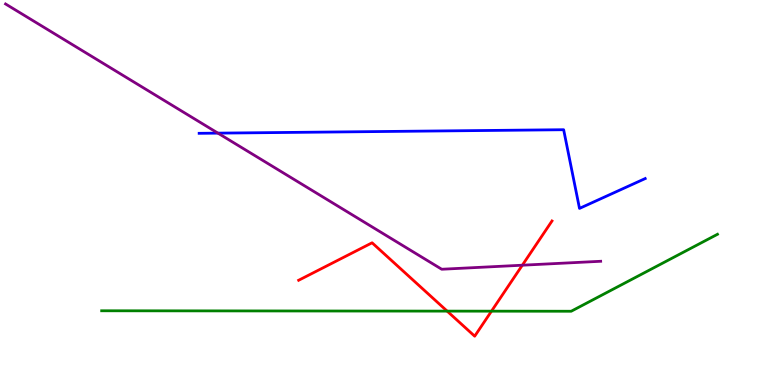[{'lines': ['blue', 'red'], 'intersections': []}, {'lines': ['green', 'red'], 'intersections': [{'x': 5.77, 'y': 1.92}, {'x': 6.34, 'y': 1.92}]}, {'lines': ['purple', 'red'], 'intersections': [{'x': 6.74, 'y': 3.11}]}, {'lines': ['blue', 'green'], 'intersections': []}, {'lines': ['blue', 'purple'], 'intersections': [{'x': 2.81, 'y': 6.54}]}, {'lines': ['green', 'purple'], 'intersections': []}]